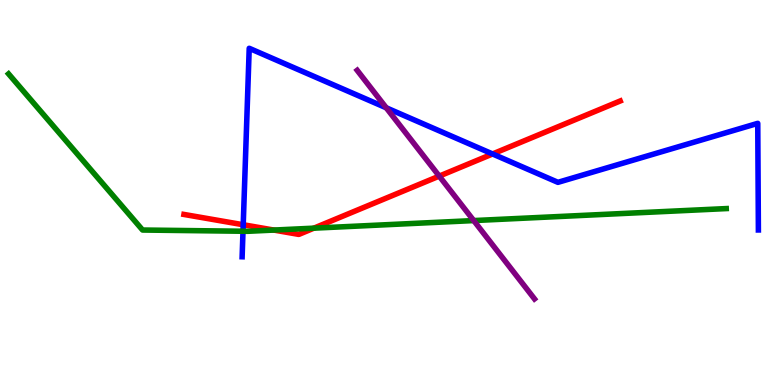[{'lines': ['blue', 'red'], 'intersections': [{'x': 3.14, 'y': 4.16}, {'x': 6.36, 'y': 6.0}]}, {'lines': ['green', 'red'], 'intersections': [{'x': 3.53, 'y': 4.02}, {'x': 4.05, 'y': 4.07}]}, {'lines': ['purple', 'red'], 'intersections': [{'x': 5.67, 'y': 5.43}]}, {'lines': ['blue', 'green'], 'intersections': [{'x': 3.14, 'y': 3.99}]}, {'lines': ['blue', 'purple'], 'intersections': [{'x': 4.98, 'y': 7.2}]}, {'lines': ['green', 'purple'], 'intersections': [{'x': 6.11, 'y': 4.27}]}]